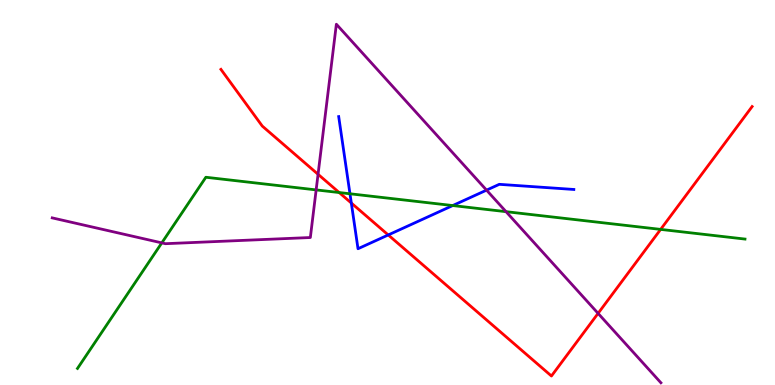[{'lines': ['blue', 'red'], 'intersections': [{'x': 4.53, 'y': 4.73}, {'x': 5.01, 'y': 3.9}]}, {'lines': ['green', 'red'], 'intersections': [{'x': 4.38, 'y': 5.0}, {'x': 8.52, 'y': 4.04}]}, {'lines': ['purple', 'red'], 'intersections': [{'x': 4.1, 'y': 5.47}, {'x': 7.72, 'y': 1.86}]}, {'lines': ['blue', 'green'], 'intersections': [{'x': 4.52, 'y': 4.97}, {'x': 5.84, 'y': 4.66}]}, {'lines': ['blue', 'purple'], 'intersections': [{'x': 6.28, 'y': 5.06}]}, {'lines': ['green', 'purple'], 'intersections': [{'x': 2.09, 'y': 3.69}, {'x': 4.08, 'y': 5.07}, {'x': 6.53, 'y': 4.5}]}]